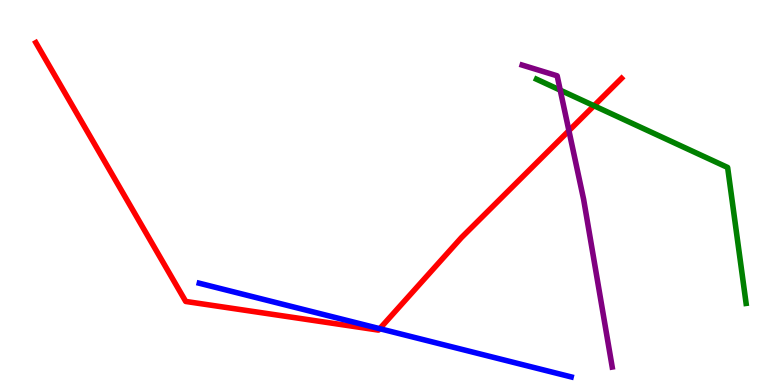[{'lines': ['blue', 'red'], 'intersections': [{'x': 4.9, 'y': 1.46}]}, {'lines': ['green', 'red'], 'intersections': [{'x': 7.66, 'y': 7.25}]}, {'lines': ['purple', 'red'], 'intersections': [{'x': 7.34, 'y': 6.61}]}, {'lines': ['blue', 'green'], 'intersections': []}, {'lines': ['blue', 'purple'], 'intersections': []}, {'lines': ['green', 'purple'], 'intersections': [{'x': 7.23, 'y': 7.66}]}]